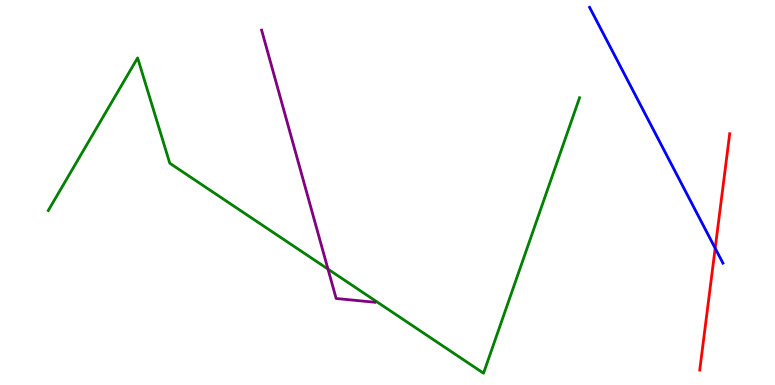[{'lines': ['blue', 'red'], 'intersections': [{'x': 9.23, 'y': 3.55}]}, {'lines': ['green', 'red'], 'intersections': []}, {'lines': ['purple', 'red'], 'intersections': []}, {'lines': ['blue', 'green'], 'intersections': []}, {'lines': ['blue', 'purple'], 'intersections': []}, {'lines': ['green', 'purple'], 'intersections': [{'x': 4.23, 'y': 3.01}]}]